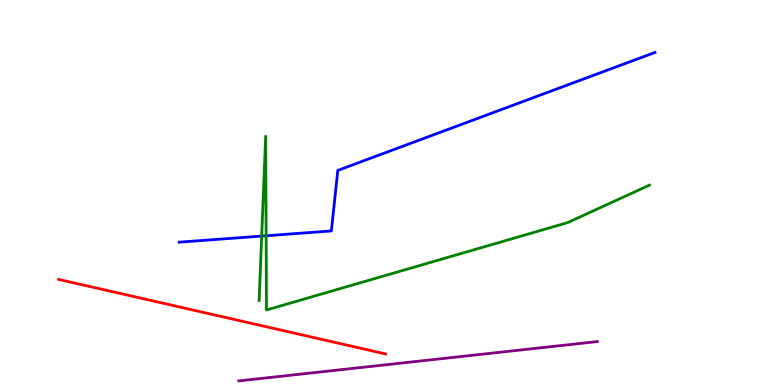[{'lines': ['blue', 'red'], 'intersections': []}, {'lines': ['green', 'red'], 'intersections': []}, {'lines': ['purple', 'red'], 'intersections': []}, {'lines': ['blue', 'green'], 'intersections': [{'x': 3.38, 'y': 3.87}, {'x': 3.43, 'y': 3.88}]}, {'lines': ['blue', 'purple'], 'intersections': []}, {'lines': ['green', 'purple'], 'intersections': []}]